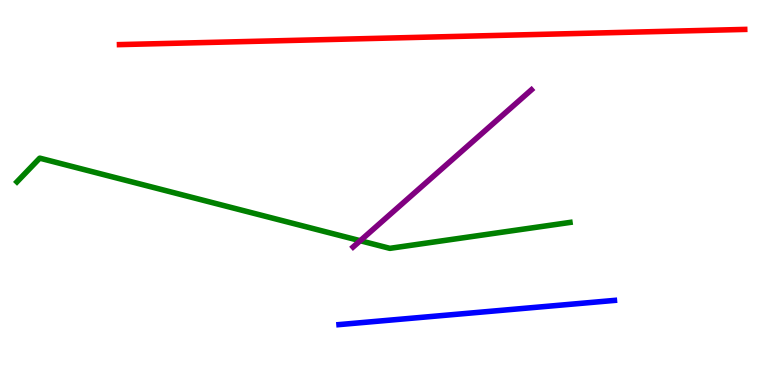[{'lines': ['blue', 'red'], 'intersections': []}, {'lines': ['green', 'red'], 'intersections': []}, {'lines': ['purple', 'red'], 'intersections': []}, {'lines': ['blue', 'green'], 'intersections': []}, {'lines': ['blue', 'purple'], 'intersections': []}, {'lines': ['green', 'purple'], 'intersections': [{'x': 4.65, 'y': 3.75}]}]